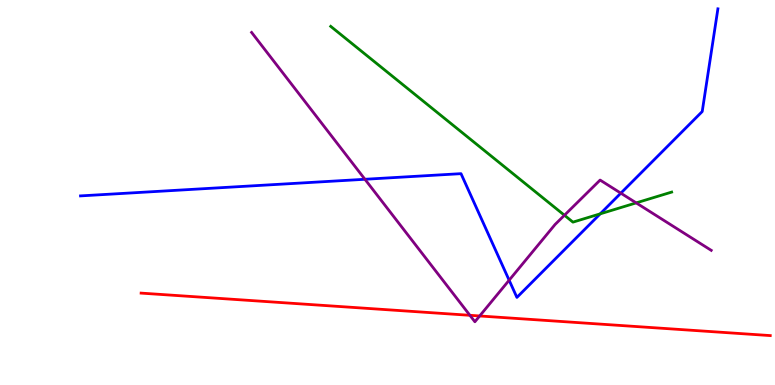[{'lines': ['blue', 'red'], 'intersections': []}, {'lines': ['green', 'red'], 'intersections': []}, {'lines': ['purple', 'red'], 'intersections': [{'x': 6.06, 'y': 1.81}, {'x': 6.19, 'y': 1.79}]}, {'lines': ['blue', 'green'], 'intersections': [{'x': 7.74, 'y': 4.45}]}, {'lines': ['blue', 'purple'], 'intersections': [{'x': 4.71, 'y': 5.34}, {'x': 6.57, 'y': 2.72}, {'x': 8.01, 'y': 4.98}]}, {'lines': ['green', 'purple'], 'intersections': [{'x': 7.28, 'y': 4.41}, {'x': 8.21, 'y': 4.73}]}]